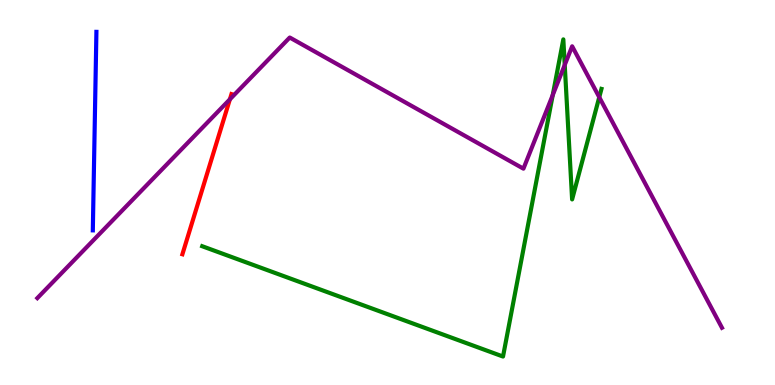[{'lines': ['blue', 'red'], 'intersections': []}, {'lines': ['green', 'red'], 'intersections': []}, {'lines': ['purple', 'red'], 'intersections': [{'x': 2.97, 'y': 7.42}]}, {'lines': ['blue', 'green'], 'intersections': []}, {'lines': ['blue', 'purple'], 'intersections': []}, {'lines': ['green', 'purple'], 'intersections': [{'x': 7.13, 'y': 7.53}, {'x': 7.29, 'y': 8.31}, {'x': 7.73, 'y': 7.48}]}]